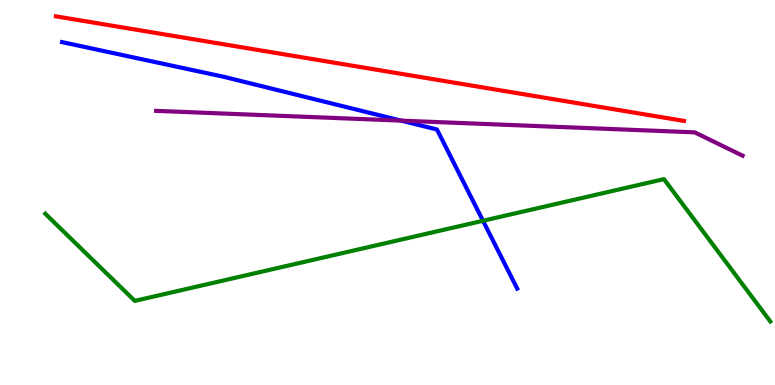[{'lines': ['blue', 'red'], 'intersections': []}, {'lines': ['green', 'red'], 'intersections': []}, {'lines': ['purple', 'red'], 'intersections': []}, {'lines': ['blue', 'green'], 'intersections': [{'x': 6.23, 'y': 4.27}]}, {'lines': ['blue', 'purple'], 'intersections': [{'x': 5.18, 'y': 6.87}]}, {'lines': ['green', 'purple'], 'intersections': []}]